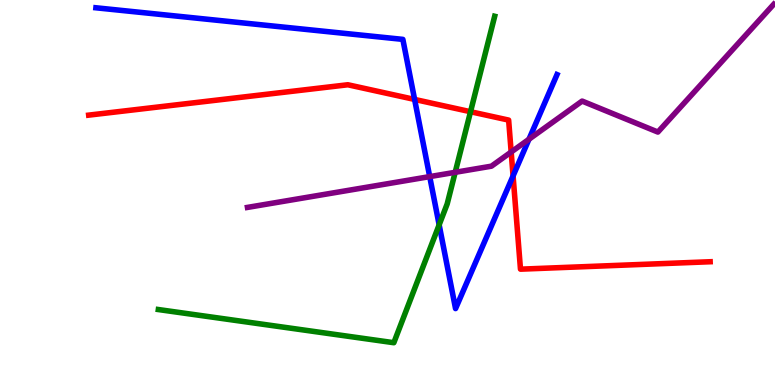[{'lines': ['blue', 'red'], 'intersections': [{'x': 5.35, 'y': 7.42}, {'x': 6.62, 'y': 5.43}]}, {'lines': ['green', 'red'], 'intersections': [{'x': 6.07, 'y': 7.1}]}, {'lines': ['purple', 'red'], 'intersections': [{'x': 6.6, 'y': 6.05}]}, {'lines': ['blue', 'green'], 'intersections': [{'x': 5.67, 'y': 4.16}]}, {'lines': ['blue', 'purple'], 'intersections': [{'x': 5.54, 'y': 5.41}, {'x': 6.83, 'y': 6.38}]}, {'lines': ['green', 'purple'], 'intersections': [{'x': 5.87, 'y': 5.52}]}]